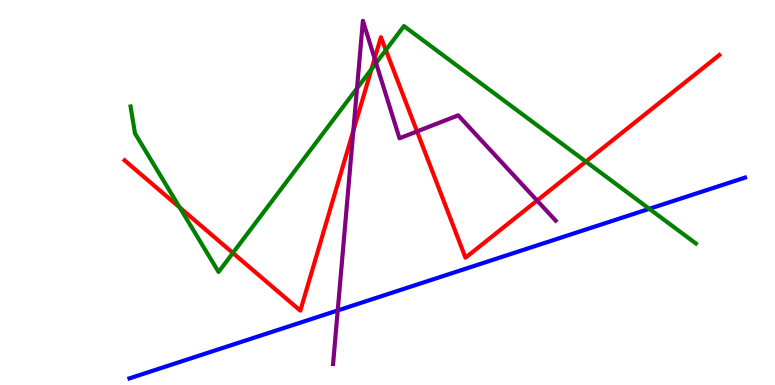[{'lines': ['blue', 'red'], 'intersections': []}, {'lines': ['green', 'red'], 'intersections': [{'x': 2.32, 'y': 4.61}, {'x': 3.0, 'y': 3.43}, {'x': 4.79, 'y': 8.2}, {'x': 4.98, 'y': 8.7}, {'x': 7.56, 'y': 5.8}]}, {'lines': ['purple', 'red'], 'intersections': [{'x': 4.56, 'y': 6.6}, {'x': 4.83, 'y': 8.48}, {'x': 5.38, 'y': 6.59}, {'x': 6.93, 'y': 4.79}]}, {'lines': ['blue', 'green'], 'intersections': [{'x': 8.38, 'y': 4.58}]}, {'lines': ['blue', 'purple'], 'intersections': [{'x': 4.36, 'y': 1.94}]}, {'lines': ['green', 'purple'], 'intersections': [{'x': 4.61, 'y': 7.71}, {'x': 4.85, 'y': 8.36}]}]